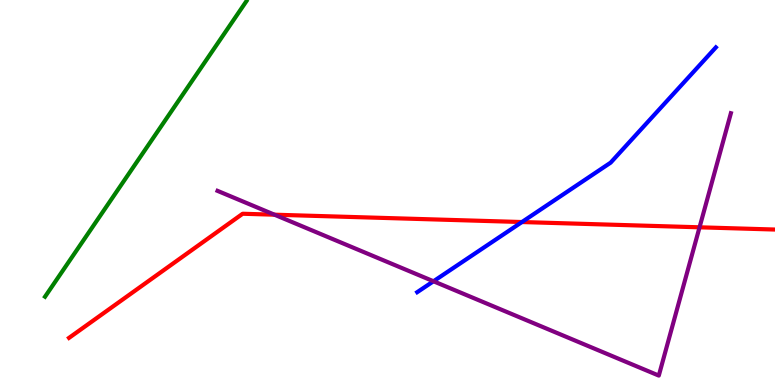[{'lines': ['blue', 'red'], 'intersections': [{'x': 6.73, 'y': 4.23}]}, {'lines': ['green', 'red'], 'intersections': []}, {'lines': ['purple', 'red'], 'intersections': [{'x': 3.54, 'y': 4.42}, {'x': 9.03, 'y': 4.1}]}, {'lines': ['blue', 'green'], 'intersections': []}, {'lines': ['blue', 'purple'], 'intersections': [{'x': 5.59, 'y': 2.69}]}, {'lines': ['green', 'purple'], 'intersections': []}]